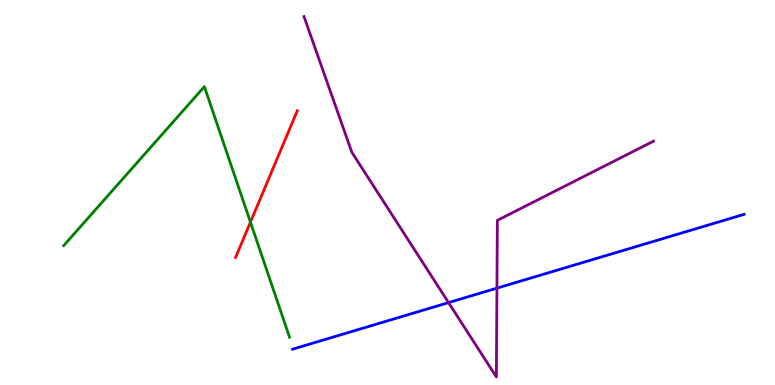[{'lines': ['blue', 'red'], 'intersections': []}, {'lines': ['green', 'red'], 'intersections': [{'x': 3.23, 'y': 4.23}]}, {'lines': ['purple', 'red'], 'intersections': []}, {'lines': ['blue', 'green'], 'intersections': []}, {'lines': ['blue', 'purple'], 'intersections': [{'x': 5.79, 'y': 2.14}, {'x': 6.41, 'y': 2.52}]}, {'lines': ['green', 'purple'], 'intersections': []}]